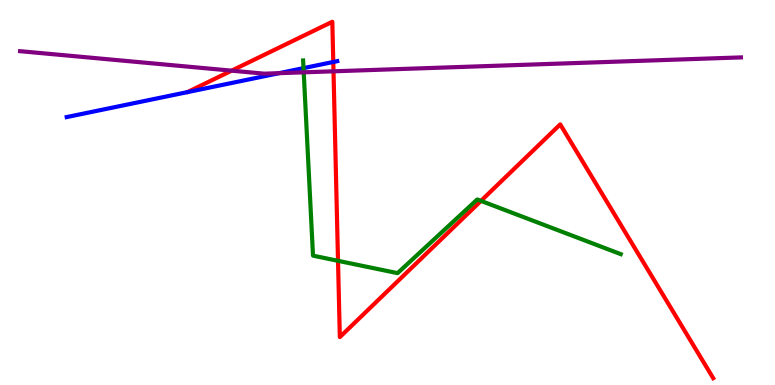[{'lines': ['blue', 'red'], 'intersections': [{'x': 4.3, 'y': 8.39}]}, {'lines': ['green', 'red'], 'intersections': [{'x': 4.36, 'y': 3.23}, {'x': 6.21, 'y': 4.78}]}, {'lines': ['purple', 'red'], 'intersections': [{'x': 2.99, 'y': 8.16}, {'x': 4.3, 'y': 8.15}]}, {'lines': ['blue', 'green'], 'intersections': [{'x': 3.92, 'y': 8.23}]}, {'lines': ['blue', 'purple'], 'intersections': [{'x': 3.6, 'y': 8.1}]}, {'lines': ['green', 'purple'], 'intersections': [{'x': 3.92, 'y': 8.12}]}]